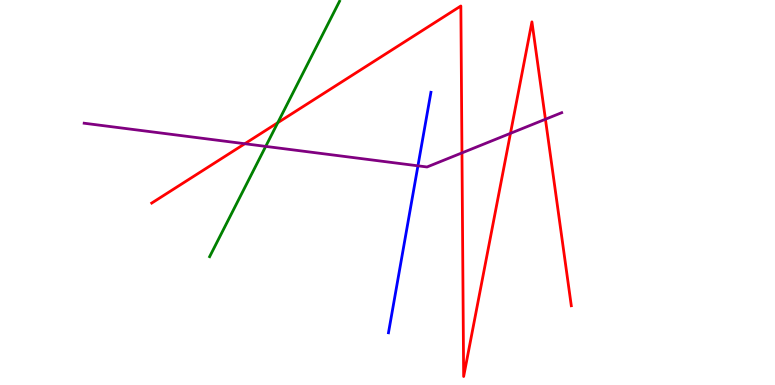[{'lines': ['blue', 'red'], 'intersections': []}, {'lines': ['green', 'red'], 'intersections': [{'x': 3.58, 'y': 6.81}]}, {'lines': ['purple', 'red'], 'intersections': [{'x': 3.16, 'y': 6.27}, {'x': 5.96, 'y': 6.03}, {'x': 6.59, 'y': 6.54}, {'x': 7.04, 'y': 6.9}]}, {'lines': ['blue', 'green'], 'intersections': []}, {'lines': ['blue', 'purple'], 'intersections': [{'x': 5.39, 'y': 5.69}]}, {'lines': ['green', 'purple'], 'intersections': [{'x': 3.43, 'y': 6.2}]}]